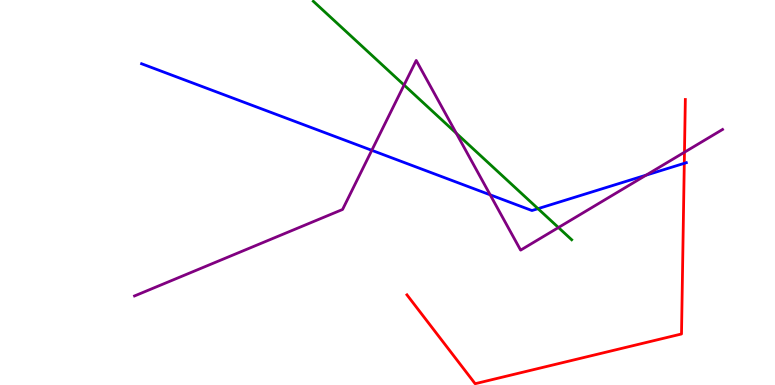[{'lines': ['blue', 'red'], 'intersections': [{'x': 8.83, 'y': 5.76}]}, {'lines': ['green', 'red'], 'intersections': []}, {'lines': ['purple', 'red'], 'intersections': [{'x': 8.83, 'y': 6.05}]}, {'lines': ['blue', 'green'], 'intersections': [{'x': 6.94, 'y': 4.58}]}, {'lines': ['blue', 'purple'], 'intersections': [{'x': 4.8, 'y': 6.1}, {'x': 6.32, 'y': 4.94}, {'x': 8.34, 'y': 5.45}]}, {'lines': ['green', 'purple'], 'intersections': [{'x': 5.21, 'y': 7.79}, {'x': 5.89, 'y': 6.54}, {'x': 7.21, 'y': 4.09}]}]